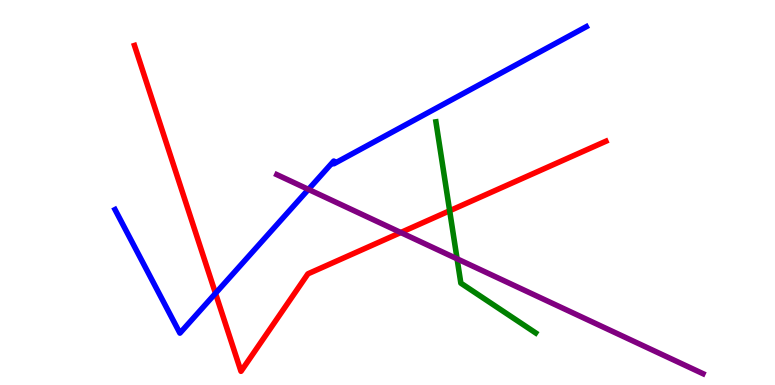[{'lines': ['blue', 'red'], 'intersections': [{'x': 2.78, 'y': 2.38}]}, {'lines': ['green', 'red'], 'intersections': [{'x': 5.8, 'y': 4.53}]}, {'lines': ['purple', 'red'], 'intersections': [{'x': 5.17, 'y': 3.96}]}, {'lines': ['blue', 'green'], 'intersections': []}, {'lines': ['blue', 'purple'], 'intersections': [{'x': 3.98, 'y': 5.08}]}, {'lines': ['green', 'purple'], 'intersections': [{'x': 5.9, 'y': 3.28}]}]